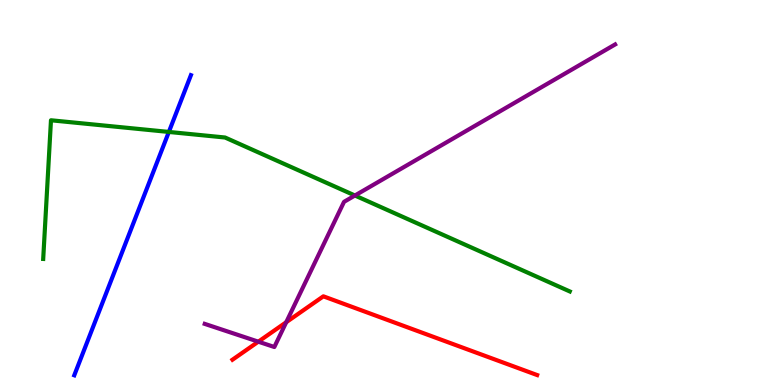[{'lines': ['blue', 'red'], 'intersections': []}, {'lines': ['green', 'red'], 'intersections': []}, {'lines': ['purple', 'red'], 'intersections': [{'x': 3.33, 'y': 1.13}, {'x': 3.69, 'y': 1.63}]}, {'lines': ['blue', 'green'], 'intersections': [{'x': 2.18, 'y': 6.57}]}, {'lines': ['blue', 'purple'], 'intersections': []}, {'lines': ['green', 'purple'], 'intersections': [{'x': 4.58, 'y': 4.92}]}]